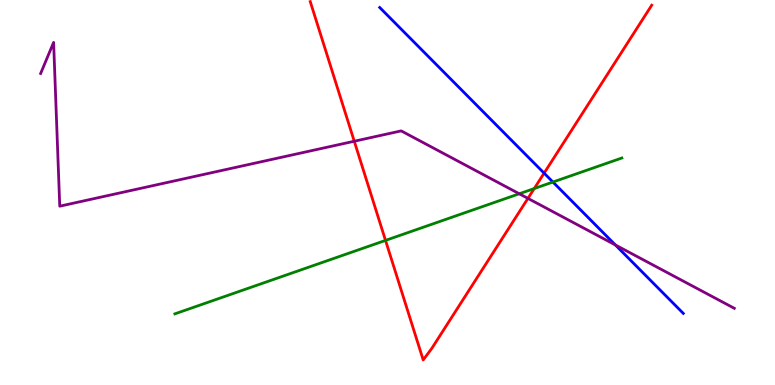[{'lines': ['blue', 'red'], 'intersections': [{'x': 7.02, 'y': 5.5}]}, {'lines': ['green', 'red'], 'intersections': [{'x': 4.97, 'y': 3.76}, {'x': 6.89, 'y': 5.1}]}, {'lines': ['purple', 'red'], 'intersections': [{'x': 4.57, 'y': 6.33}, {'x': 6.81, 'y': 4.85}]}, {'lines': ['blue', 'green'], 'intersections': [{'x': 7.13, 'y': 5.27}]}, {'lines': ['blue', 'purple'], 'intersections': [{'x': 7.94, 'y': 3.64}]}, {'lines': ['green', 'purple'], 'intersections': [{'x': 6.7, 'y': 4.97}]}]